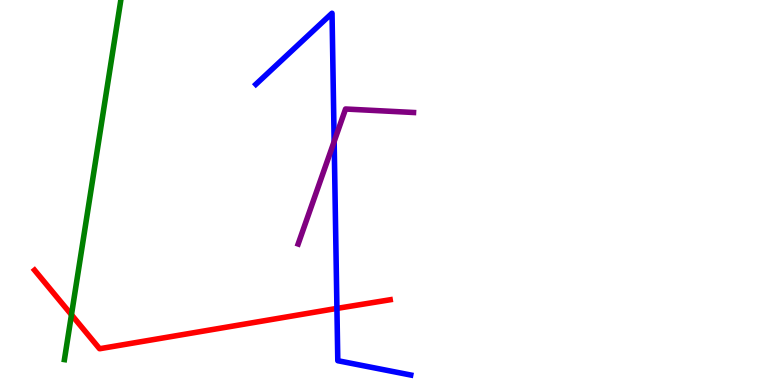[{'lines': ['blue', 'red'], 'intersections': [{'x': 4.35, 'y': 1.99}]}, {'lines': ['green', 'red'], 'intersections': [{'x': 0.922, 'y': 1.82}]}, {'lines': ['purple', 'red'], 'intersections': []}, {'lines': ['blue', 'green'], 'intersections': []}, {'lines': ['blue', 'purple'], 'intersections': [{'x': 4.31, 'y': 6.32}]}, {'lines': ['green', 'purple'], 'intersections': []}]